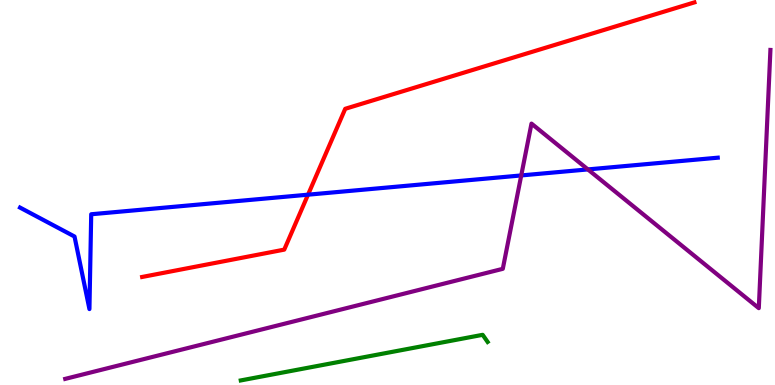[{'lines': ['blue', 'red'], 'intersections': [{'x': 3.97, 'y': 4.94}]}, {'lines': ['green', 'red'], 'intersections': []}, {'lines': ['purple', 'red'], 'intersections': []}, {'lines': ['blue', 'green'], 'intersections': []}, {'lines': ['blue', 'purple'], 'intersections': [{'x': 6.73, 'y': 5.44}, {'x': 7.59, 'y': 5.6}]}, {'lines': ['green', 'purple'], 'intersections': []}]